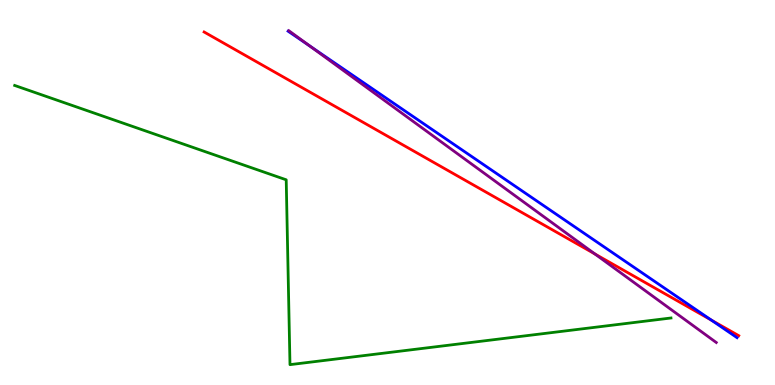[{'lines': ['blue', 'red'], 'intersections': [{'x': 9.18, 'y': 1.69}]}, {'lines': ['green', 'red'], 'intersections': []}, {'lines': ['purple', 'red'], 'intersections': [{'x': 7.68, 'y': 3.4}]}, {'lines': ['blue', 'green'], 'intersections': []}, {'lines': ['blue', 'purple'], 'intersections': [{'x': 4.0, 'y': 8.8}]}, {'lines': ['green', 'purple'], 'intersections': []}]